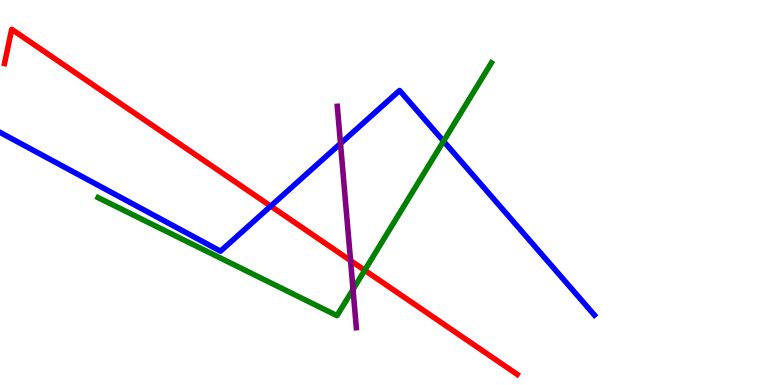[{'lines': ['blue', 'red'], 'intersections': [{'x': 3.49, 'y': 4.65}]}, {'lines': ['green', 'red'], 'intersections': [{'x': 4.71, 'y': 2.98}]}, {'lines': ['purple', 'red'], 'intersections': [{'x': 4.52, 'y': 3.23}]}, {'lines': ['blue', 'green'], 'intersections': [{'x': 5.72, 'y': 6.33}]}, {'lines': ['blue', 'purple'], 'intersections': [{'x': 4.39, 'y': 6.27}]}, {'lines': ['green', 'purple'], 'intersections': [{'x': 4.56, 'y': 2.48}]}]